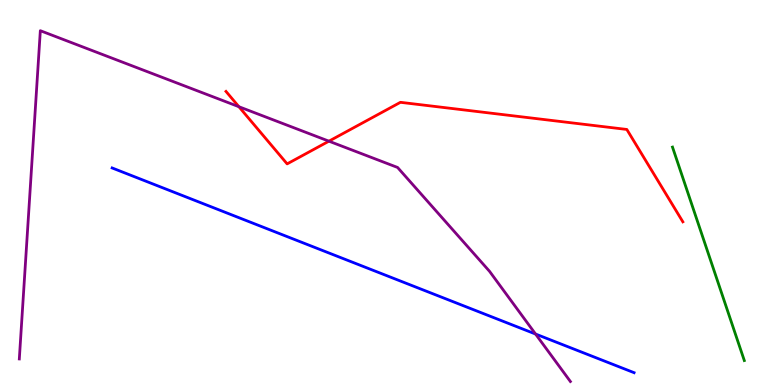[{'lines': ['blue', 'red'], 'intersections': []}, {'lines': ['green', 'red'], 'intersections': []}, {'lines': ['purple', 'red'], 'intersections': [{'x': 3.08, 'y': 7.23}, {'x': 4.24, 'y': 6.33}]}, {'lines': ['blue', 'green'], 'intersections': []}, {'lines': ['blue', 'purple'], 'intersections': [{'x': 6.91, 'y': 1.32}]}, {'lines': ['green', 'purple'], 'intersections': []}]